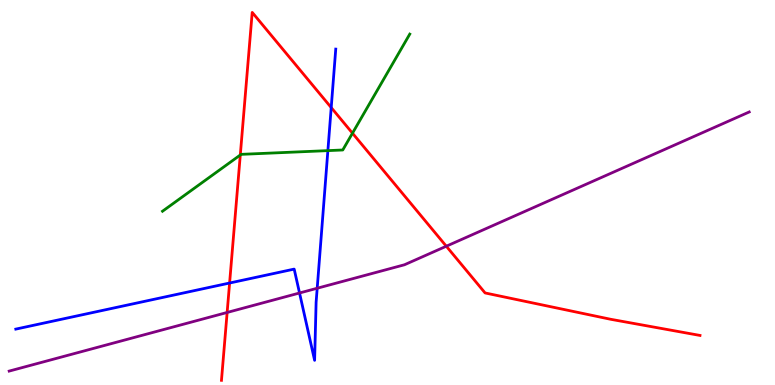[{'lines': ['blue', 'red'], 'intersections': [{'x': 2.96, 'y': 2.65}, {'x': 4.27, 'y': 7.21}]}, {'lines': ['green', 'red'], 'intersections': [{'x': 3.1, 'y': 5.97}, {'x': 4.55, 'y': 6.54}]}, {'lines': ['purple', 'red'], 'intersections': [{'x': 2.93, 'y': 1.88}, {'x': 5.76, 'y': 3.6}]}, {'lines': ['blue', 'green'], 'intersections': [{'x': 4.23, 'y': 6.09}]}, {'lines': ['blue', 'purple'], 'intersections': [{'x': 3.86, 'y': 2.39}, {'x': 4.09, 'y': 2.51}]}, {'lines': ['green', 'purple'], 'intersections': []}]